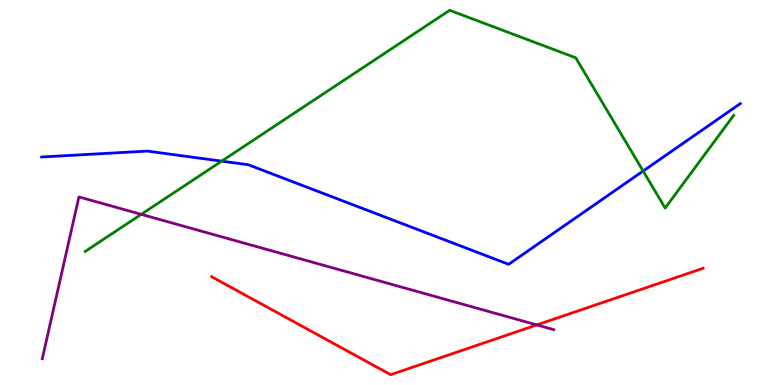[{'lines': ['blue', 'red'], 'intersections': []}, {'lines': ['green', 'red'], 'intersections': []}, {'lines': ['purple', 'red'], 'intersections': [{'x': 6.93, 'y': 1.56}]}, {'lines': ['blue', 'green'], 'intersections': [{'x': 2.86, 'y': 5.81}, {'x': 8.3, 'y': 5.56}]}, {'lines': ['blue', 'purple'], 'intersections': []}, {'lines': ['green', 'purple'], 'intersections': [{'x': 1.82, 'y': 4.43}]}]